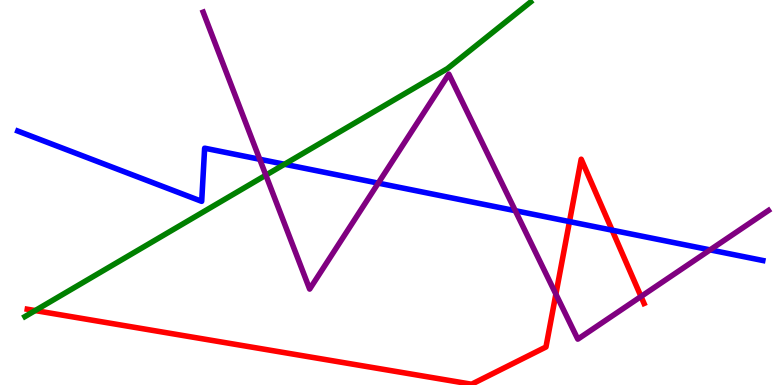[{'lines': ['blue', 'red'], 'intersections': [{'x': 7.35, 'y': 4.24}, {'x': 7.9, 'y': 4.02}]}, {'lines': ['green', 'red'], 'intersections': [{'x': 0.454, 'y': 1.93}]}, {'lines': ['purple', 'red'], 'intersections': [{'x': 7.17, 'y': 2.36}, {'x': 8.27, 'y': 2.3}]}, {'lines': ['blue', 'green'], 'intersections': [{'x': 3.67, 'y': 5.73}]}, {'lines': ['blue', 'purple'], 'intersections': [{'x': 3.35, 'y': 5.86}, {'x': 4.88, 'y': 5.24}, {'x': 6.65, 'y': 4.53}, {'x': 9.16, 'y': 3.51}]}, {'lines': ['green', 'purple'], 'intersections': [{'x': 3.43, 'y': 5.45}]}]